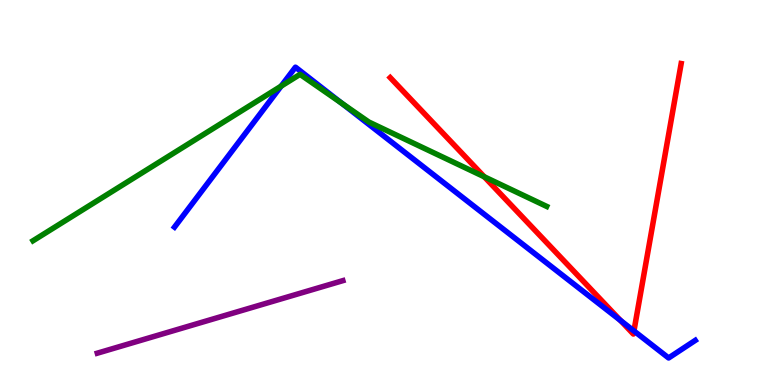[{'lines': ['blue', 'red'], 'intersections': [{'x': 8.01, 'y': 1.68}, {'x': 8.18, 'y': 1.4}]}, {'lines': ['green', 'red'], 'intersections': [{'x': 6.25, 'y': 5.41}]}, {'lines': ['purple', 'red'], 'intersections': []}, {'lines': ['blue', 'green'], 'intersections': [{'x': 3.63, 'y': 7.76}, {'x': 4.41, 'y': 7.32}]}, {'lines': ['blue', 'purple'], 'intersections': []}, {'lines': ['green', 'purple'], 'intersections': []}]